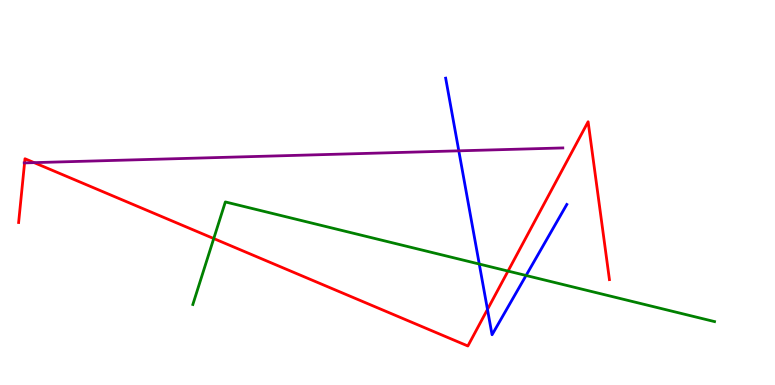[{'lines': ['blue', 'red'], 'intersections': [{'x': 6.29, 'y': 1.96}]}, {'lines': ['green', 'red'], 'intersections': [{'x': 2.76, 'y': 3.8}, {'x': 6.56, 'y': 2.96}]}, {'lines': ['purple', 'red'], 'intersections': [{'x': 0.317, 'y': 5.77}, {'x': 0.441, 'y': 5.78}]}, {'lines': ['blue', 'green'], 'intersections': [{'x': 6.18, 'y': 3.14}, {'x': 6.79, 'y': 2.84}]}, {'lines': ['blue', 'purple'], 'intersections': [{'x': 5.92, 'y': 6.08}]}, {'lines': ['green', 'purple'], 'intersections': []}]